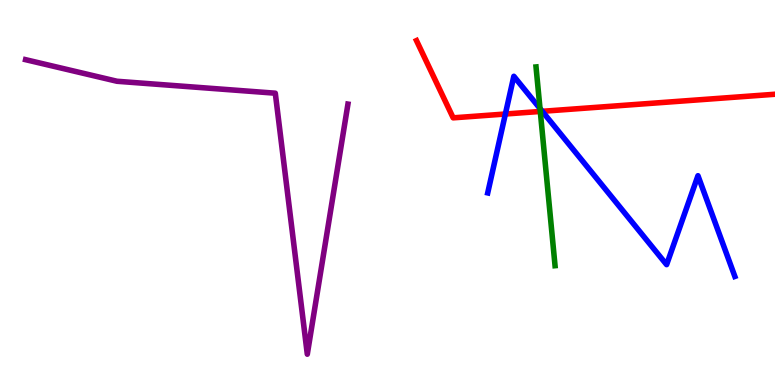[{'lines': ['blue', 'red'], 'intersections': [{'x': 6.52, 'y': 7.04}, {'x': 7.0, 'y': 7.11}]}, {'lines': ['green', 'red'], 'intersections': [{'x': 6.97, 'y': 7.11}]}, {'lines': ['purple', 'red'], 'intersections': []}, {'lines': ['blue', 'green'], 'intersections': [{'x': 6.97, 'y': 7.18}]}, {'lines': ['blue', 'purple'], 'intersections': []}, {'lines': ['green', 'purple'], 'intersections': []}]